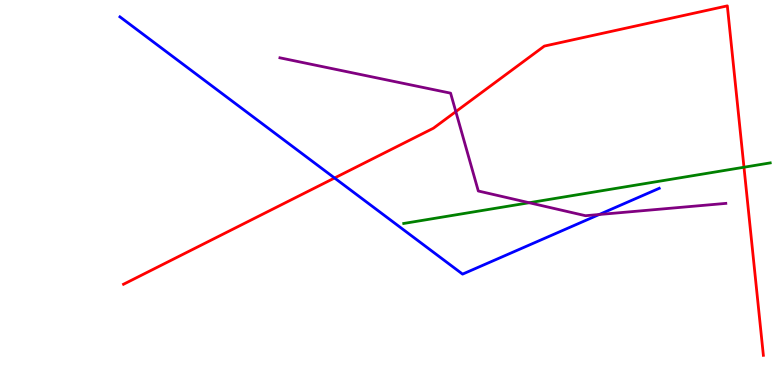[{'lines': ['blue', 'red'], 'intersections': [{'x': 4.32, 'y': 5.38}]}, {'lines': ['green', 'red'], 'intersections': [{'x': 9.6, 'y': 5.66}]}, {'lines': ['purple', 'red'], 'intersections': [{'x': 5.88, 'y': 7.1}]}, {'lines': ['blue', 'green'], 'intersections': []}, {'lines': ['blue', 'purple'], 'intersections': [{'x': 7.73, 'y': 4.43}]}, {'lines': ['green', 'purple'], 'intersections': [{'x': 6.83, 'y': 4.73}]}]